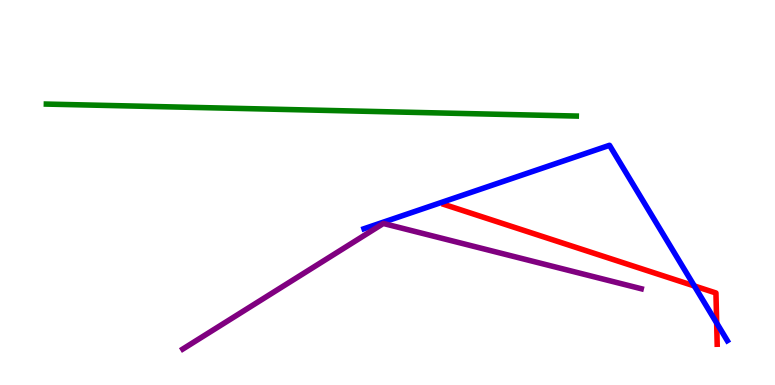[{'lines': ['blue', 'red'], 'intersections': [{'x': 8.96, 'y': 2.57}, {'x': 9.25, 'y': 1.61}]}, {'lines': ['green', 'red'], 'intersections': []}, {'lines': ['purple', 'red'], 'intersections': []}, {'lines': ['blue', 'green'], 'intersections': []}, {'lines': ['blue', 'purple'], 'intersections': []}, {'lines': ['green', 'purple'], 'intersections': []}]